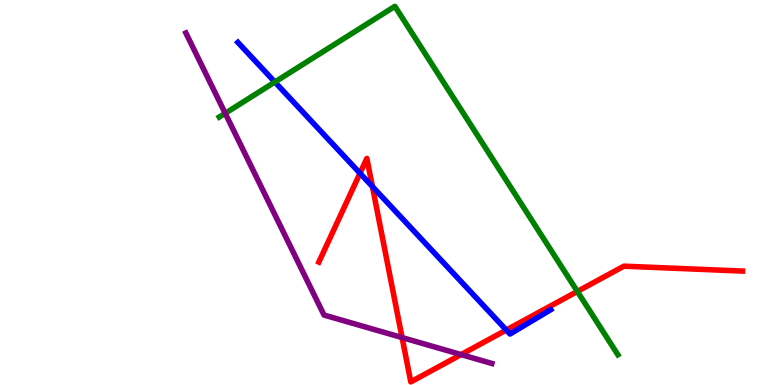[{'lines': ['blue', 'red'], 'intersections': [{'x': 4.65, 'y': 5.5}, {'x': 4.81, 'y': 5.16}, {'x': 6.53, 'y': 1.43}]}, {'lines': ['green', 'red'], 'intersections': [{'x': 7.45, 'y': 2.43}]}, {'lines': ['purple', 'red'], 'intersections': [{'x': 5.19, 'y': 1.23}, {'x': 5.95, 'y': 0.79}]}, {'lines': ['blue', 'green'], 'intersections': [{'x': 3.55, 'y': 7.87}]}, {'lines': ['blue', 'purple'], 'intersections': []}, {'lines': ['green', 'purple'], 'intersections': [{'x': 2.91, 'y': 7.06}]}]